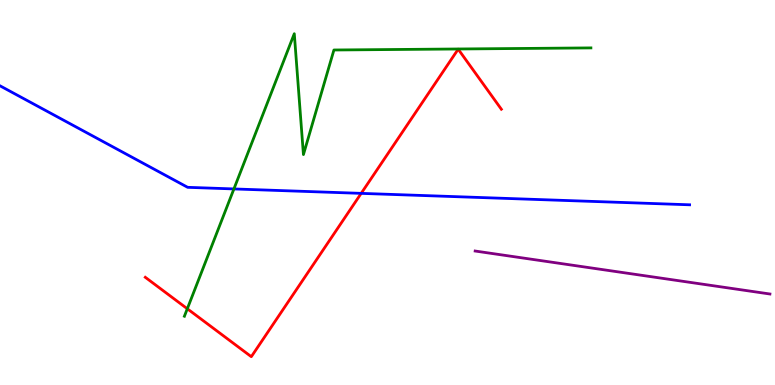[{'lines': ['blue', 'red'], 'intersections': [{'x': 4.66, 'y': 4.98}]}, {'lines': ['green', 'red'], 'intersections': [{'x': 2.42, 'y': 1.98}]}, {'lines': ['purple', 'red'], 'intersections': []}, {'lines': ['blue', 'green'], 'intersections': [{'x': 3.02, 'y': 5.09}]}, {'lines': ['blue', 'purple'], 'intersections': []}, {'lines': ['green', 'purple'], 'intersections': []}]